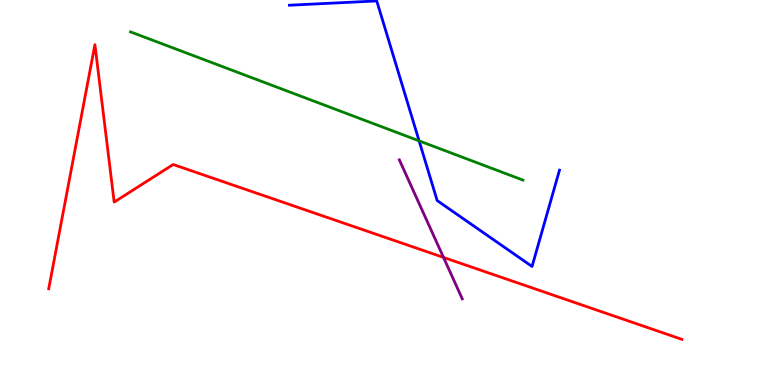[{'lines': ['blue', 'red'], 'intersections': []}, {'lines': ['green', 'red'], 'intersections': []}, {'lines': ['purple', 'red'], 'intersections': [{'x': 5.72, 'y': 3.31}]}, {'lines': ['blue', 'green'], 'intersections': [{'x': 5.41, 'y': 6.34}]}, {'lines': ['blue', 'purple'], 'intersections': []}, {'lines': ['green', 'purple'], 'intersections': []}]